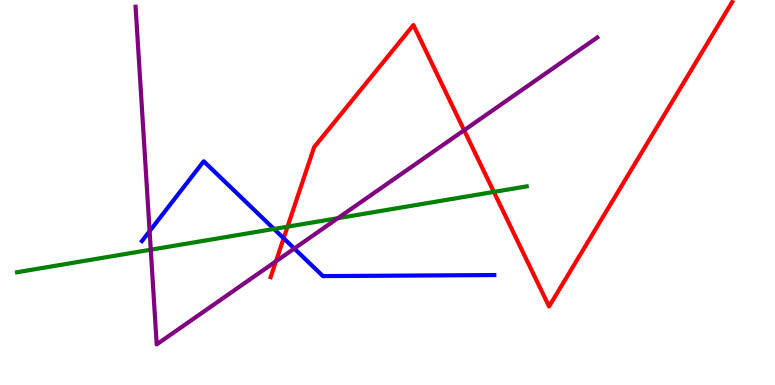[{'lines': ['blue', 'red'], 'intersections': [{'x': 3.66, 'y': 3.81}]}, {'lines': ['green', 'red'], 'intersections': [{'x': 3.71, 'y': 4.11}, {'x': 6.37, 'y': 5.02}]}, {'lines': ['purple', 'red'], 'intersections': [{'x': 3.56, 'y': 3.21}, {'x': 5.99, 'y': 6.62}]}, {'lines': ['blue', 'green'], 'intersections': [{'x': 3.54, 'y': 4.05}]}, {'lines': ['blue', 'purple'], 'intersections': [{'x': 1.93, 'y': 4.0}, {'x': 3.8, 'y': 3.54}]}, {'lines': ['green', 'purple'], 'intersections': [{'x': 1.95, 'y': 3.51}, {'x': 4.36, 'y': 4.33}]}]